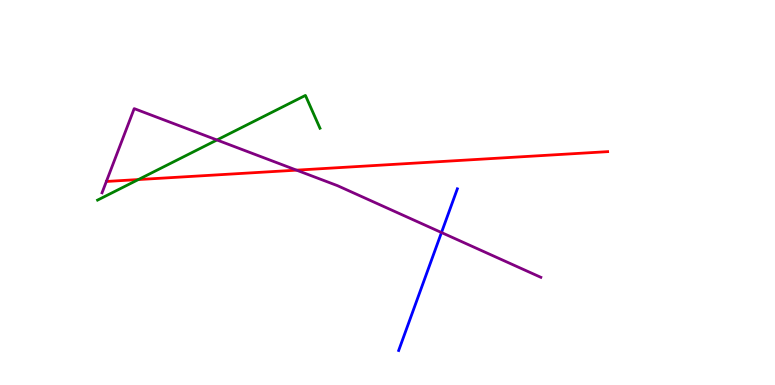[{'lines': ['blue', 'red'], 'intersections': []}, {'lines': ['green', 'red'], 'intersections': [{'x': 1.79, 'y': 5.34}]}, {'lines': ['purple', 'red'], 'intersections': [{'x': 3.83, 'y': 5.58}]}, {'lines': ['blue', 'green'], 'intersections': []}, {'lines': ['blue', 'purple'], 'intersections': [{'x': 5.7, 'y': 3.96}]}, {'lines': ['green', 'purple'], 'intersections': [{'x': 2.8, 'y': 6.36}]}]